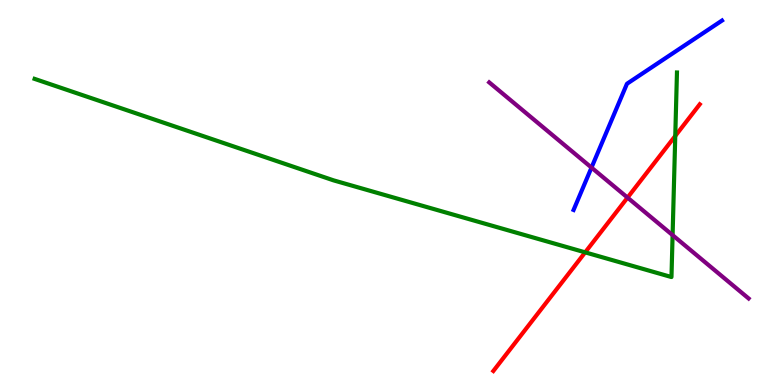[{'lines': ['blue', 'red'], 'intersections': []}, {'lines': ['green', 'red'], 'intersections': [{'x': 7.55, 'y': 3.45}, {'x': 8.71, 'y': 6.47}]}, {'lines': ['purple', 'red'], 'intersections': [{'x': 8.1, 'y': 4.87}]}, {'lines': ['blue', 'green'], 'intersections': []}, {'lines': ['blue', 'purple'], 'intersections': [{'x': 7.63, 'y': 5.65}]}, {'lines': ['green', 'purple'], 'intersections': [{'x': 8.68, 'y': 3.89}]}]